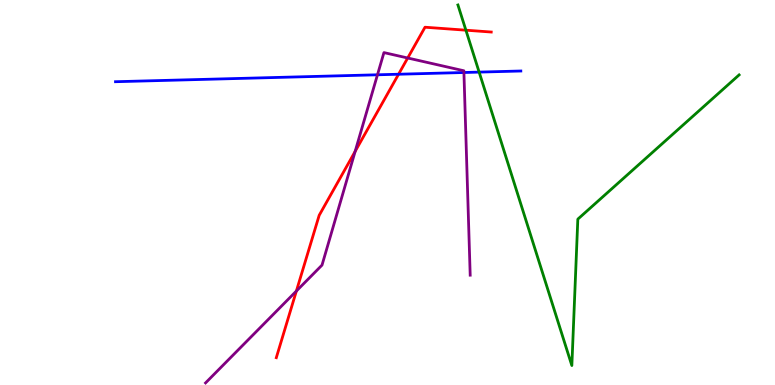[{'lines': ['blue', 'red'], 'intersections': [{'x': 5.14, 'y': 8.07}]}, {'lines': ['green', 'red'], 'intersections': [{'x': 6.01, 'y': 9.22}]}, {'lines': ['purple', 'red'], 'intersections': [{'x': 3.82, 'y': 2.44}, {'x': 4.58, 'y': 6.07}, {'x': 5.26, 'y': 8.49}]}, {'lines': ['blue', 'green'], 'intersections': [{'x': 6.18, 'y': 8.13}]}, {'lines': ['blue', 'purple'], 'intersections': [{'x': 4.87, 'y': 8.06}, {'x': 5.99, 'y': 8.12}]}, {'lines': ['green', 'purple'], 'intersections': []}]